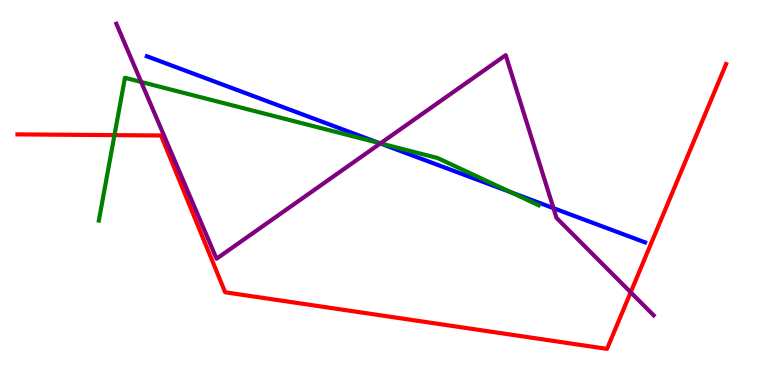[{'lines': ['blue', 'red'], 'intersections': []}, {'lines': ['green', 'red'], 'intersections': [{'x': 1.48, 'y': 6.49}]}, {'lines': ['purple', 'red'], 'intersections': [{'x': 8.14, 'y': 2.41}]}, {'lines': ['blue', 'green'], 'intersections': [{'x': 4.89, 'y': 6.28}, {'x': 6.59, 'y': 5.01}]}, {'lines': ['blue', 'purple'], 'intersections': [{'x': 4.91, 'y': 6.27}, {'x': 7.14, 'y': 4.59}]}, {'lines': ['green', 'purple'], 'intersections': [{'x': 1.82, 'y': 7.87}, {'x': 4.91, 'y': 6.28}]}]